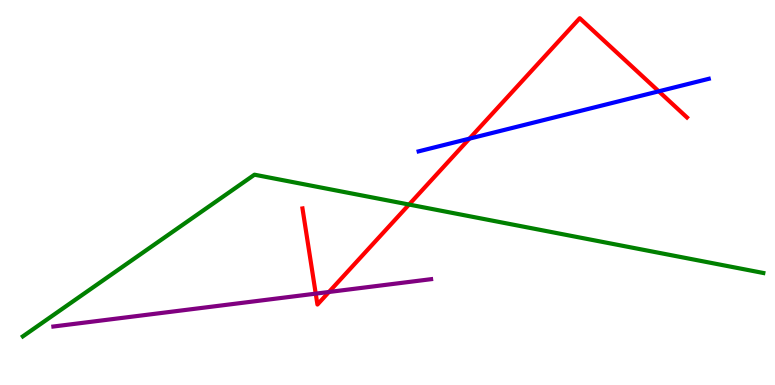[{'lines': ['blue', 'red'], 'intersections': [{'x': 6.06, 'y': 6.4}, {'x': 8.5, 'y': 7.63}]}, {'lines': ['green', 'red'], 'intersections': [{'x': 5.28, 'y': 4.69}]}, {'lines': ['purple', 'red'], 'intersections': [{'x': 4.07, 'y': 2.37}, {'x': 4.24, 'y': 2.42}]}, {'lines': ['blue', 'green'], 'intersections': []}, {'lines': ['blue', 'purple'], 'intersections': []}, {'lines': ['green', 'purple'], 'intersections': []}]